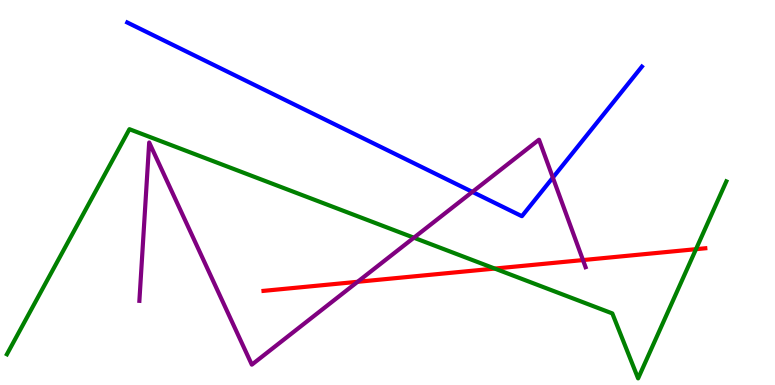[{'lines': ['blue', 'red'], 'intersections': []}, {'lines': ['green', 'red'], 'intersections': [{'x': 6.38, 'y': 3.02}, {'x': 8.98, 'y': 3.53}]}, {'lines': ['purple', 'red'], 'intersections': [{'x': 4.61, 'y': 2.68}, {'x': 7.52, 'y': 3.24}]}, {'lines': ['blue', 'green'], 'intersections': []}, {'lines': ['blue', 'purple'], 'intersections': [{'x': 6.1, 'y': 5.02}, {'x': 7.13, 'y': 5.39}]}, {'lines': ['green', 'purple'], 'intersections': [{'x': 5.34, 'y': 3.83}]}]